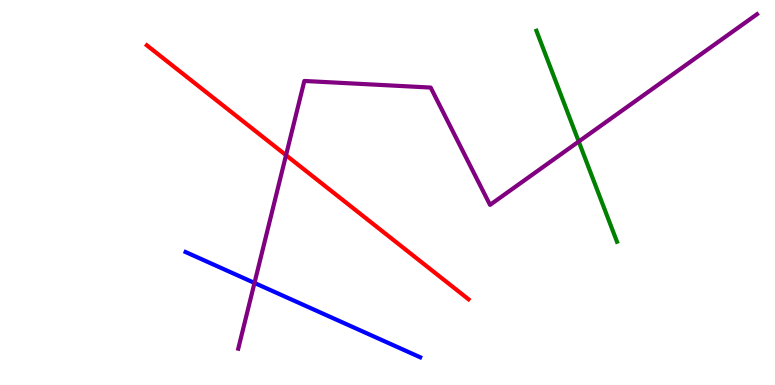[{'lines': ['blue', 'red'], 'intersections': []}, {'lines': ['green', 'red'], 'intersections': []}, {'lines': ['purple', 'red'], 'intersections': [{'x': 3.69, 'y': 5.97}]}, {'lines': ['blue', 'green'], 'intersections': []}, {'lines': ['blue', 'purple'], 'intersections': [{'x': 3.28, 'y': 2.65}]}, {'lines': ['green', 'purple'], 'intersections': [{'x': 7.47, 'y': 6.32}]}]